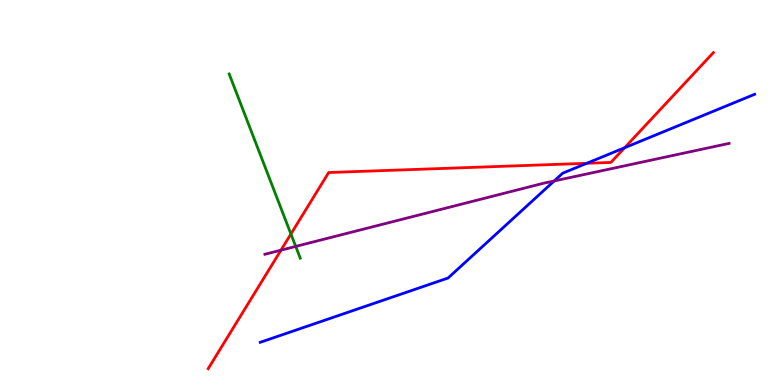[{'lines': ['blue', 'red'], 'intersections': [{'x': 7.57, 'y': 5.76}, {'x': 8.06, 'y': 6.16}]}, {'lines': ['green', 'red'], 'intersections': [{'x': 3.75, 'y': 3.92}]}, {'lines': ['purple', 'red'], 'intersections': [{'x': 3.63, 'y': 3.5}]}, {'lines': ['blue', 'green'], 'intersections': []}, {'lines': ['blue', 'purple'], 'intersections': [{'x': 7.15, 'y': 5.3}]}, {'lines': ['green', 'purple'], 'intersections': [{'x': 3.82, 'y': 3.6}]}]